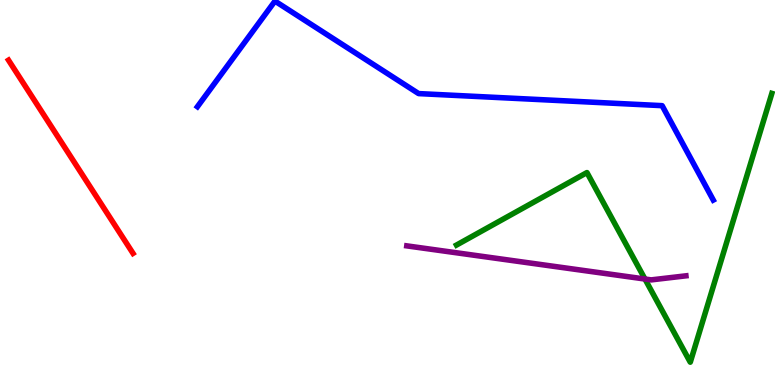[{'lines': ['blue', 'red'], 'intersections': []}, {'lines': ['green', 'red'], 'intersections': []}, {'lines': ['purple', 'red'], 'intersections': []}, {'lines': ['blue', 'green'], 'intersections': []}, {'lines': ['blue', 'purple'], 'intersections': []}, {'lines': ['green', 'purple'], 'intersections': [{'x': 8.32, 'y': 2.75}]}]